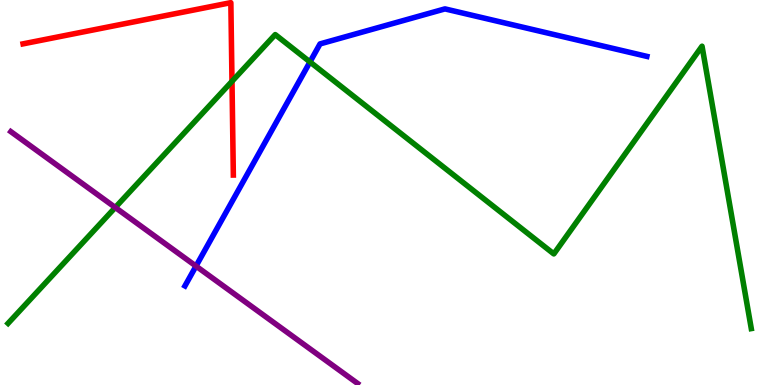[{'lines': ['blue', 'red'], 'intersections': []}, {'lines': ['green', 'red'], 'intersections': [{'x': 2.99, 'y': 7.89}]}, {'lines': ['purple', 'red'], 'intersections': []}, {'lines': ['blue', 'green'], 'intersections': [{'x': 4.0, 'y': 8.39}]}, {'lines': ['blue', 'purple'], 'intersections': [{'x': 2.53, 'y': 3.09}]}, {'lines': ['green', 'purple'], 'intersections': [{'x': 1.49, 'y': 4.61}]}]